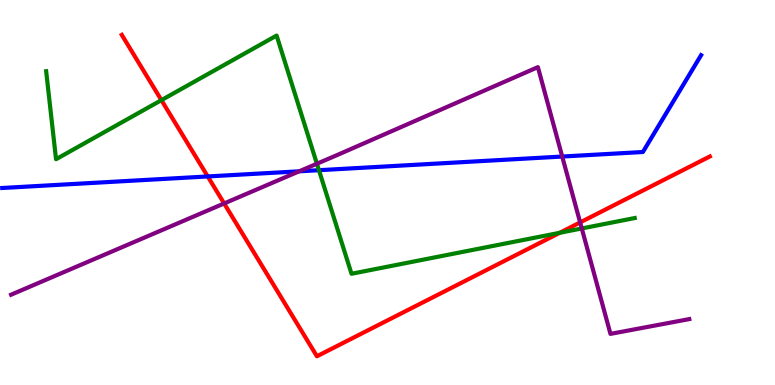[{'lines': ['blue', 'red'], 'intersections': [{'x': 2.68, 'y': 5.42}]}, {'lines': ['green', 'red'], 'intersections': [{'x': 2.08, 'y': 7.4}, {'x': 7.22, 'y': 3.95}]}, {'lines': ['purple', 'red'], 'intersections': [{'x': 2.89, 'y': 4.72}, {'x': 7.49, 'y': 4.22}]}, {'lines': ['blue', 'green'], 'intersections': [{'x': 4.12, 'y': 5.58}]}, {'lines': ['blue', 'purple'], 'intersections': [{'x': 3.86, 'y': 5.55}, {'x': 7.25, 'y': 5.93}]}, {'lines': ['green', 'purple'], 'intersections': [{'x': 4.09, 'y': 5.75}, {'x': 7.51, 'y': 4.07}]}]